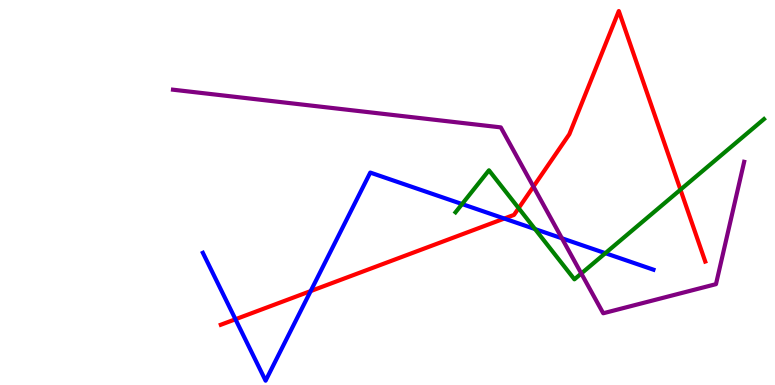[{'lines': ['blue', 'red'], 'intersections': [{'x': 3.04, 'y': 1.71}, {'x': 4.01, 'y': 2.44}, {'x': 6.51, 'y': 4.32}]}, {'lines': ['green', 'red'], 'intersections': [{'x': 6.69, 'y': 4.59}, {'x': 8.78, 'y': 5.07}]}, {'lines': ['purple', 'red'], 'intersections': [{'x': 6.88, 'y': 5.15}]}, {'lines': ['blue', 'green'], 'intersections': [{'x': 5.96, 'y': 4.7}, {'x': 6.9, 'y': 4.05}, {'x': 7.81, 'y': 3.42}]}, {'lines': ['blue', 'purple'], 'intersections': [{'x': 7.25, 'y': 3.81}]}, {'lines': ['green', 'purple'], 'intersections': [{'x': 7.5, 'y': 2.9}]}]